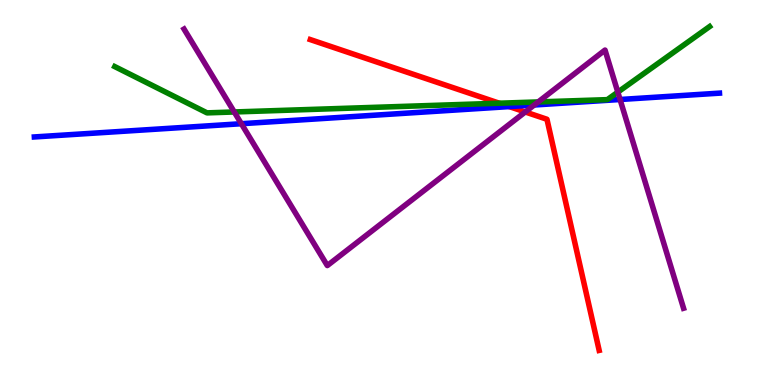[{'lines': ['blue', 'red'], 'intersections': [{'x': 6.57, 'y': 7.23}]}, {'lines': ['green', 'red'], 'intersections': [{'x': 6.44, 'y': 7.32}]}, {'lines': ['purple', 'red'], 'intersections': [{'x': 6.78, 'y': 7.09}]}, {'lines': ['blue', 'green'], 'intersections': []}, {'lines': ['blue', 'purple'], 'intersections': [{'x': 3.11, 'y': 6.79}, {'x': 6.89, 'y': 7.27}, {'x': 8.0, 'y': 7.42}]}, {'lines': ['green', 'purple'], 'intersections': [{'x': 3.02, 'y': 7.09}, {'x': 6.94, 'y': 7.35}, {'x': 7.97, 'y': 7.61}]}]